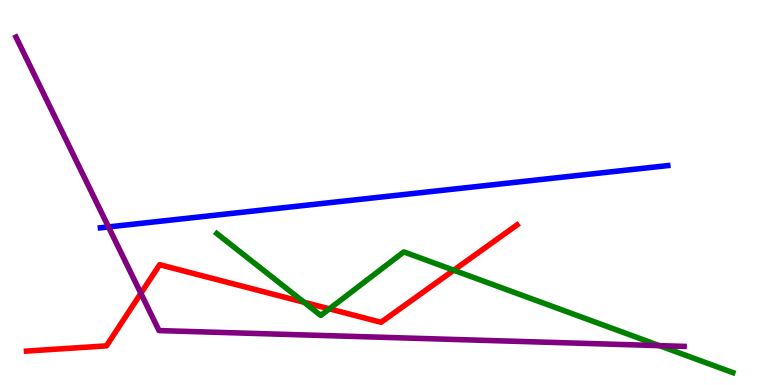[{'lines': ['blue', 'red'], 'intersections': []}, {'lines': ['green', 'red'], 'intersections': [{'x': 3.92, 'y': 2.15}, {'x': 4.25, 'y': 1.98}, {'x': 5.85, 'y': 2.98}]}, {'lines': ['purple', 'red'], 'intersections': [{'x': 1.82, 'y': 2.38}]}, {'lines': ['blue', 'green'], 'intersections': []}, {'lines': ['blue', 'purple'], 'intersections': [{'x': 1.4, 'y': 4.11}]}, {'lines': ['green', 'purple'], 'intersections': [{'x': 8.51, 'y': 1.02}]}]